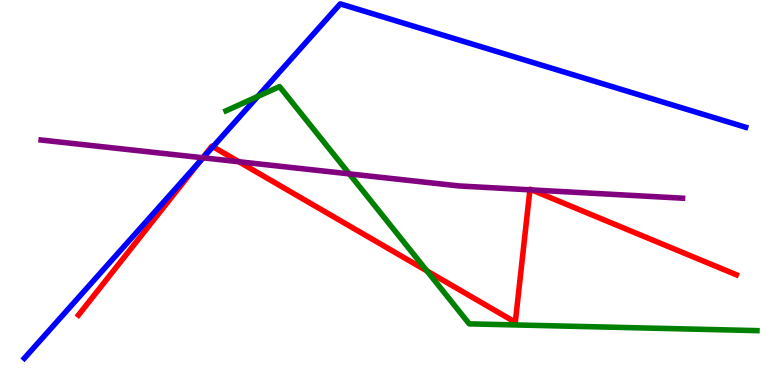[{'lines': ['blue', 'red'], 'intersections': [{'x': 2.58, 'y': 5.82}, {'x': 2.75, 'y': 6.19}]}, {'lines': ['green', 'red'], 'intersections': [{'x': 5.51, 'y': 2.96}]}, {'lines': ['purple', 'red'], 'intersections': [{'x': 2.62, 'y': 5.9}, {'x': 3.08, 'y': 5.8}, {'x': 6.84, 'y': 5.07}, {'x': 6.86, 'y': 5.07}]}, {'lines': ['blue', 'green'], 'intersections': [{'x': 3.33, 'y': 7.49}]}, {'lines': ['blue', 'purple'], 'intersections': [{'x': 2.62, 'y': 5.9}]}, {'lines': ['green', 'purple'], 'intersections': [{'x': 4.51, 'y': 5.48}]}]